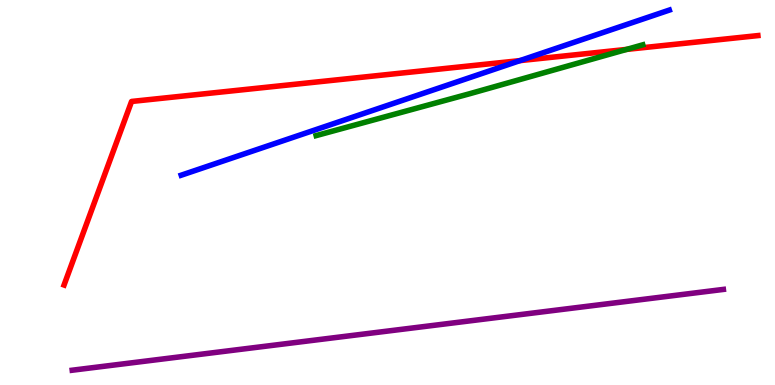[{'lines': ['blue', 'red'], 'intersections': [{'x': 6.71, 'y': 8.43}]}, {'lines': ['green', 'red'], 'intersections': [{'x': 8.09, 'y': 8.72}]}, {'lines': ['purple', 'red'], 'intersections': []}, {'lines': ['blue', 'green'], 'intersections': []}, {'lines': ['blue', 'purple'], 'intersections': []}, {'lines': ['green', 'purple'], 'intersections': []}]